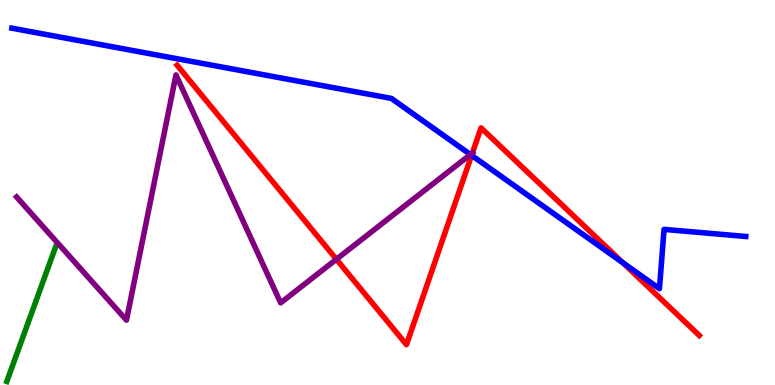[{'lines': ['blue', 'red'], 'intersections': [{'x': 6.08, 'y': 5.96}, {'x': 8.03, 'y': 3.18}]}, {'lines': ['green', 'red'], 'intersections': []}, {'lines': ['purple', 'red'], 'intersections': [{'x': 4.34, 'y': 3.27}, {'x': 6.1, 'y': 6.03}]}, {'lines': ['blue', 'green'], 'intersections': []}, {'lines': ['blue', 'purple'], 'intersections': [{'x': 6.07, 'y': 5.99}]}, {'lines': ['green', 'purple'], 'intersections': []}]